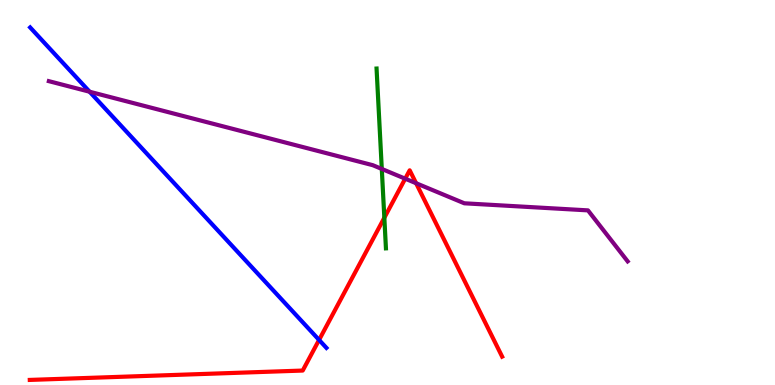[{'lines': ['blue', 'red'], 'intersections': [{'x': 4.12, 'y': 1.17}]}, {'lines': ['green', 'red'], 'intersections': [{'x': 4.96, 'y': 4.34}]}, {'lines': ['purple', 'red'], 'intersections': [{'x': 5.23, 'y': 5.36}, {'x': 5.37, 'y': 5.24}]}, {'lines': ['blue', 'green'], 'intersections': []}, {'lines': ['blue', 'purple'], 'intersections': [{'x': 1.16, 'y': 7.62}]}, {'lines': ['green', 'purple'], 'intersections': [{'x': 4.93, 'y': 5.61}]}]